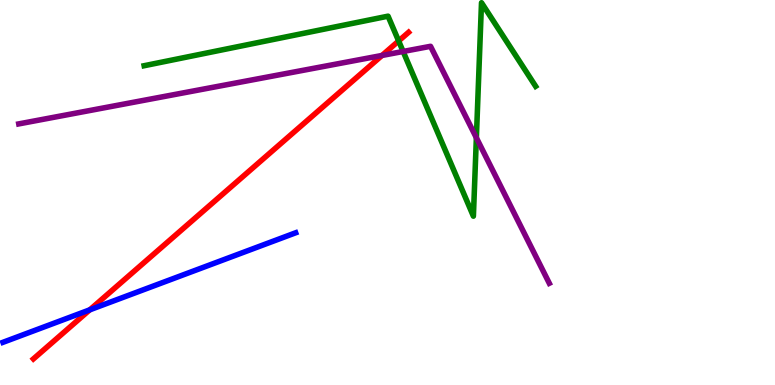[{'lines': ['blue', 'red'], 'intersections': [{'x': 1.16, 'y': 1.95}]}, {'lines': ['green', 'red'], 'intersections': [{'x': 5.14, 'y': 8.94}]}, {'lines': ['purple', 'red'], 'intersections': [{'x': 4.93, 'y': 8.56}]}, {'lines': ['blue', 'green'], 'intersections': []}, {'lines': ['blue', 'purple'], 'intersections': []}, {'lines': ['green', 'purple'], 'intersections': [{'x': 5.2, 'y': 8.66}, {'x': 6.15, 'y': 6.42}]}]